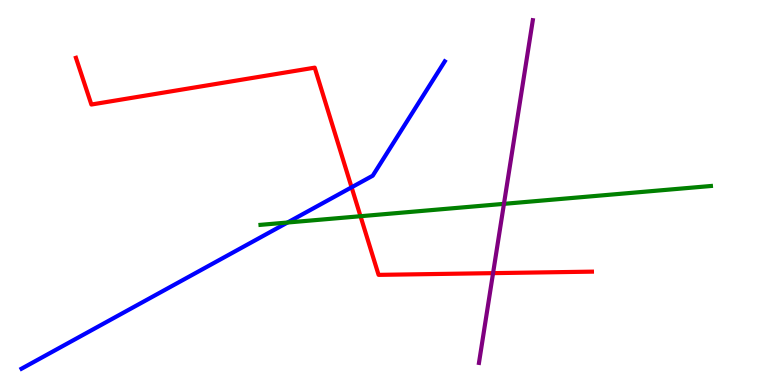[{'lines': ['blue', 'red'], 'intersections': [{'x': 4.54, 'y': 5.13}]}, {'lines': ['green', 'red'], 'intersections': [{'x': 4.65, 'y': 4.38}]}, {'lines': ['purple', 'red'], 'intersections': [{'x': 6.36, 'y': 2.91}]}, {'lines': ['blue', 'green'], 'intersections': [{'x': 3.71, 'y': 4.22}]}, {'lines': ['blue', 'purple'], 'intersections': []}, {'lines': ['green', 'purple'], 'intersections': [{'x': 6.5, 'y': 4.71}]}]